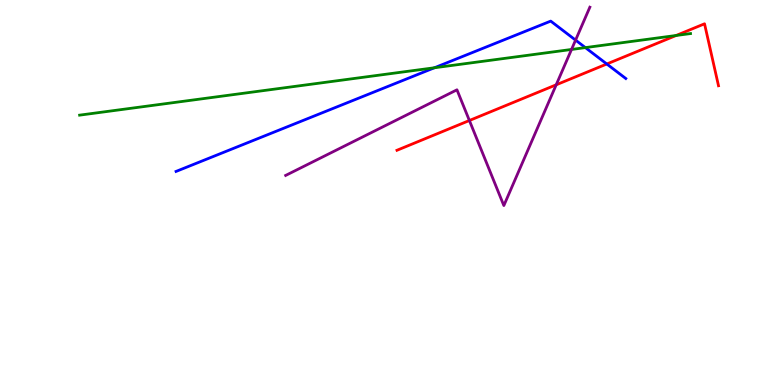[{'lines': ['blue', 'red'], 'intersections': [{'x': 7.83, 'y': 8.34}]}, {'lines': ['green', 'red'], 'intersections': [{'x': 8.72, 'y': 9.08}]}, {'lines': ['purple', 'red'], 'intersections': [{'x': 6.06, 'y': 6.87}, {'x': 7.18, 'y': 7.8}]}, {'lines': ['blue', 'green'], 'intersections': [{'x': 5.61, 'y': 8.24}, {'x': 7.55, 'y': 8.76}]}, {'lines': ['blue', 'purple'], 'intersections': [{'x': 7.43, 'y': 8.96}]}, {'lines': ['green', 'purple'], 'intersections': [{'x': 7.37, 'y': 8.72}]}]